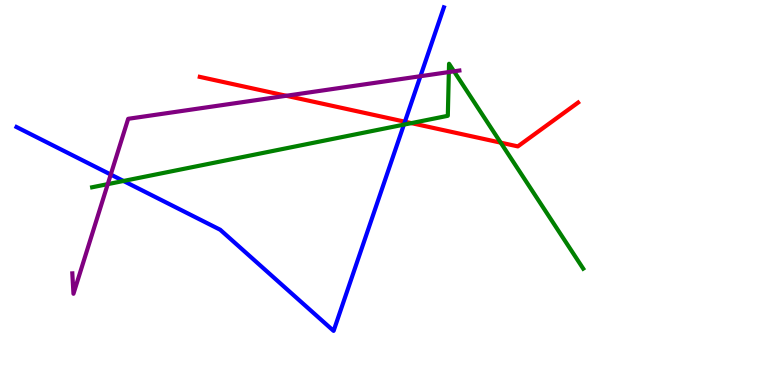[{'lines': ['blue', 'red'], 'intersections': [{'x': 5.22, 'y': 6.84}]}, {'lines': ['green', 'red'], 'intersections': [{'x': 5.31, 'y': 6.8}, {'x': 6.46, 'y': 6.29}]}, {'lines': ['purple', 'red'], 'intersections': [{'x': 3.69, 'y': 7.51}]}, {'lines': ['blue', 'green'], 'intersections': [{'x': 1.59, 'y': 5.3}, {'x': 5.21, 'y': 6.76}]}, {'lines': ['blue', 'purple'], 'intersections': [{'x': 1.43, 'y': 5.47}, {'x': 5.42, 'y': 8.02}]}, {'lines': ['green', 'purple'], 'intersections': [{'x': 1.39, 'y': 5.22}, {'x': 5.79, 'y': 8.13}, {'x': 5.86, 'y': 8.15}]}]